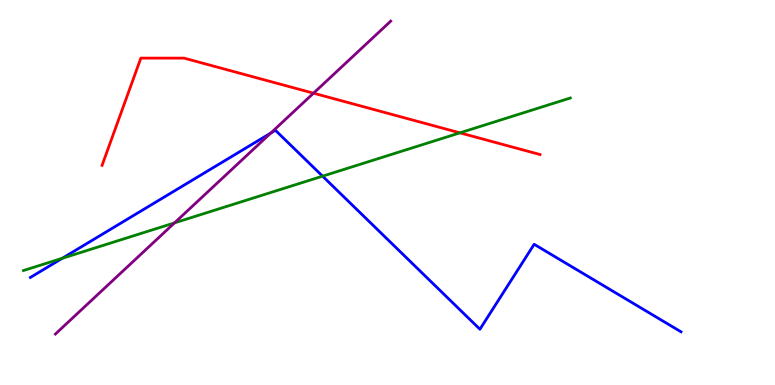[{'lines': ['blue', 'red'], 'intersections': []}, {'lines': ['green', 'red'], 'intersections': [{'x': 5.93, 'y': 6.55}]}, {'lines': ['purple', 'red'], 'intersections': [{'x': 4.05, 'y': 7.58}]}, {'lines': ['blue', 'green'], 'intersections': [{'x': 0.804, 'y': 3.29}, {'x': 4.16, 'y': 5.42}]}, {'lines': ['blue', 'purple'], 'intersections': [{'x': 3.49, 'y': 6.54}]}, {'lines': ['green', 'purple'], 'intersections': [{'x': 2.25, 'y': 4.21}]}]